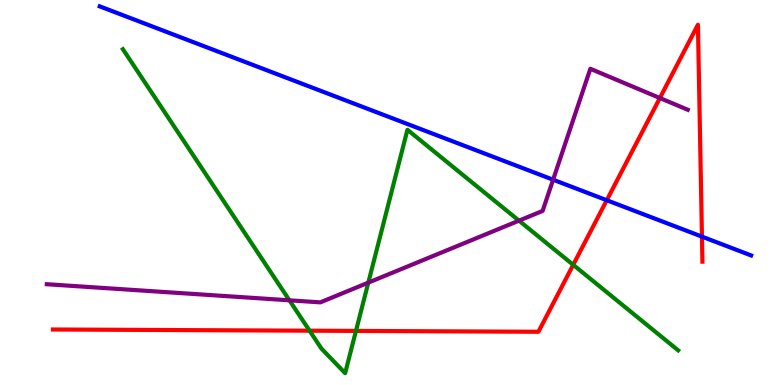[{'lines': ['blue', 'red'], 'intersections': [{'x': 7.83, 'y': 4.8}, {'x': 9.06, 'y': 3.85}]}, {'lines': ['green', 'red'], 'intersections': [{'x': 3.99, 'y': 1.41}, {'x': 4.59, 'y': 1.4}, {'x': 7.4, 'y': 3.12}]}, {'lines': ['purple', 'red'], 'intersections': [{'x': 8.51, 'y': 7.45}]}, {'lines': ['blue', 'green'], 'intersections': []}, {'lines': ['blue', 'purple'], 'intersections': [{'x': 7.14, 'y': 5.33}]}, {'lines': ['green', 'purple'], 'intersections': [{'x': 3.73, 'y': 2.2}, {'x': 4.75, 'y': 2.66}, {'x': 6.7, 'y': 4.27}]}]